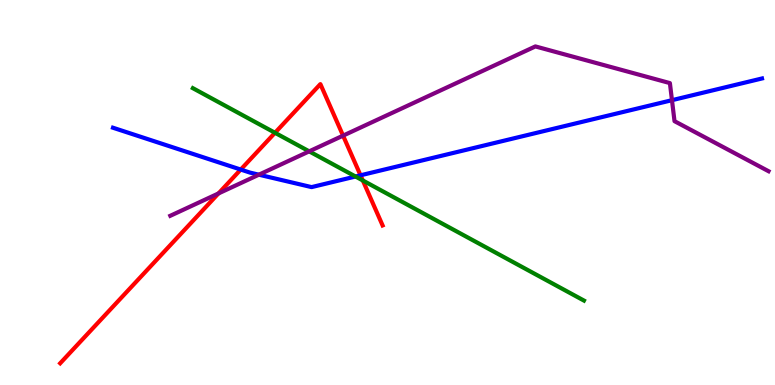[{'lines': ['blue', 'red'], 'intersections': [{'x': 3.11, 'y': 5.6}, {'x': 4.65, 'y': 5.45}]}, {'lines': ['green', 'red'], 'intersections': [{'x': 3.55, 'y': 6.55}, {'x': 4.68, 'y': 5.31}]}, {'lines': ['purple', 'red'], 'intersections': [{'x': 2.82, 'y': 4.98}, {'x': 4.43, 'y': 6.48}]}, {'lines': ['blue', 'green'], 'intersections': [{'x': 4.59, 'y': 5.42}]}, {'lines': ['blue', 'purple'], 'intersections': [{'x': 3.34, 'y': 5.46}, {'x': 8.67, 'y': 7.4}]}, {'lines': ['green', 'purple'], 'intersections': [{'x': 3.99, 'y': 6.07}]}]